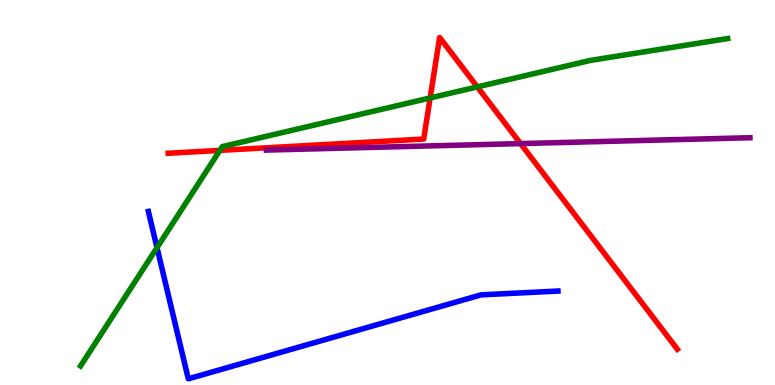[{'lines': ['blue', 'red'], 'intersections': []}, {'lines': ['green', 'red'], 'intersections': [{'x': 2.84, 'y': 6.09}, {'x': 5.55, 'y': 7.46}, {'x': 6.16, 'y': 7.74}]}, {'lines': ['purple', 'red'], 'intersections': [{'x': 6.72, 'y': 6.27}]}, {'lines': ['blue', 'green'], 'intersections': [{'x': 2.03, 'y': 3.57}]}, {'lines': ['blue', 'purple'], 'intersections': []}, {'lines': ['green', 'purple'], 'intersections': []}]